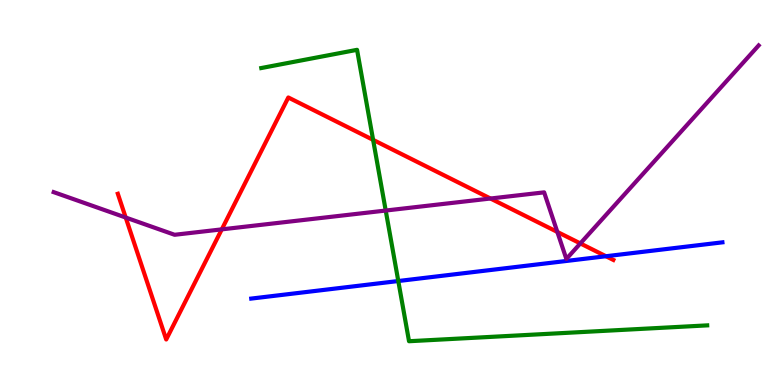[{'lines': ['blue', 'red'], 'intersections': [{'x': 7.82, 'y': 3.34}]}, {'lines': ['green', 'red'], 'intersections': [{'x': 4.81, 'y': 6.37}]}, {'lines': ['purple', 'red'], 'intersections': [{'x': 1.62, 'y': 4.35}, {'x': 2.86, 'y': 4.04}, {'x': 6.33, 'y': 4.84}, {'x': 7.19, 'y': 3.98}, {'x': 7.49, 'y': 3.68}]}, {'lines': ['blue', 'green'], 'intersections': [{'x': 5.14, 'y': 2.7}]}, {'lines': ['blue', 'purple'], 'intersections': []}, {'lines': ['green', 'purple'], 'intersections': [{'x': 4.98, 'y': 4.53}]}]